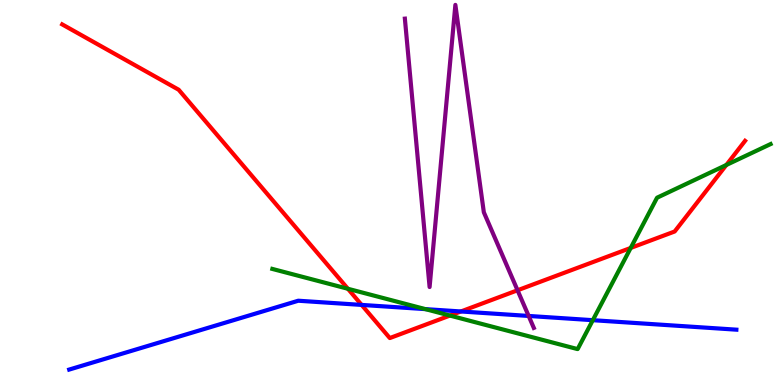[{'lines': ['blue', 'red'], 'intersections': [{'x': 4.67, 'y': 2.08}, {'x': 5.95, 'y': 1.91}]}, {'lines': ['green', 'red'], 'intersections': [{'x': 4.49, 'y': 2.5}, {'x': 5.81, 'y': 1.8}, {'x': 8.14, 'y': 3.56}, {'x': 9.37, 'y': 5.71}]}, {'lines': ['purple', 'red'], 'intersections': [{'x': 6.68, 'y': 2.46}]}, {'lines': ['blue', 'green'], 'intersections': [{'x': 5.49, 'y': 1.97}, {'x': 7.65, 'y': 1.68}]}, {'lines': ['blue', 'purple'], 'intersections': [{'x': 6.82, 'y': 1.79}]}, {'lines': ['green', 'purple'], 'intersections': []}]